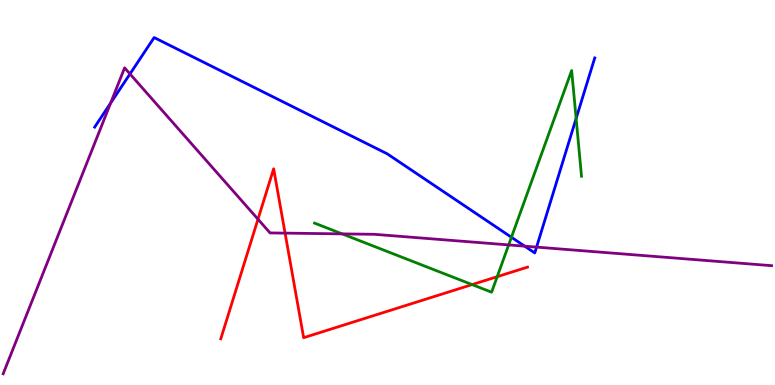[{'lines': ['blue', 'red'], 'intersections': []}, {'lines': ['green', 'red'], 'intersections': [{'x': 6.09, 'y': 2.61}, {'x': 6.42, 'y': 2.81}]}, {'lines': ['purple', 'red'], 'intersections': [{'x': 3.33, 'y': 4.31}, {'x': 3.68, 'y': 3.94}]}, {'lines': ['blue', 'green'], 'intersections': [{'x': 6.6, 'y': 3.84}, {'x': 7.43, 'y': 6.92}]}, {'lines': ['blue', 'purple'], 'intersections': [{'x': 1.43, 'y': 7.32}, {'x': 1.68, 'y': 8.08}, {'x': 6.77, 'y': 3.61}, {'x': 6.92, 'y': 3.58}]}, {'lines': ['green', 'purple'], 'intersections': [{'x': 4.42, 'y': 3.93}, {'x': 6.56, 'y': 3.64}]}]